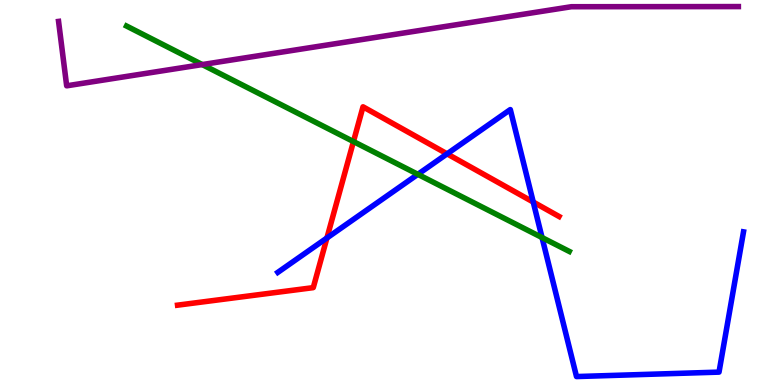[{'lines': ['blue', 'red'], 'intersections': [{'x': 4.22, 'y': 3.82}, {'x': 5.77, 'y': 6.0}, {'x': 6.88, 'y': 4.75}]}, {'lines': ['green', 'red'], 'intersections': [{'x': 4.56, 'y': 6.32}]}, {'lines': ['purple', 'red'], 'intersections': []}, {'lines': ['blue', 'green'], 'intersections': [{'x': 5.39, 'y': 5.47}, {'x': 6.99, 'y': 3.83}]}, {'lines': ['blue', 'purple'], 'intersections': []}, {'lines': ['green', 'purple'], 'intersections': [{'x': 2.61, 'y': 8.32}]}]